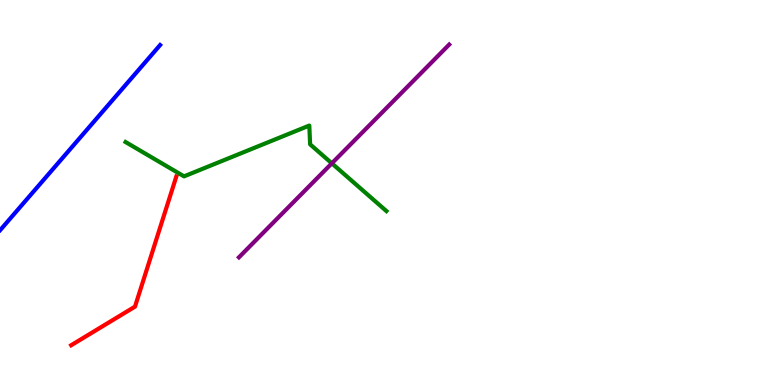[{'lines': ['blue', 'red'], 'intersections': []}, {'lines': ['green', 'red'], 'intersections': []}, {'lines': ['purple', 'red'], 'intersections': []}, {'lines': ['blue', 'green'], 'intersections': []}, {'lines': ['blue', 'purple'], 'intersections': []}, {'lines': ['green', 'purple'], 'intersections': [{'x': 4.28, 'y': 5.76}]}]